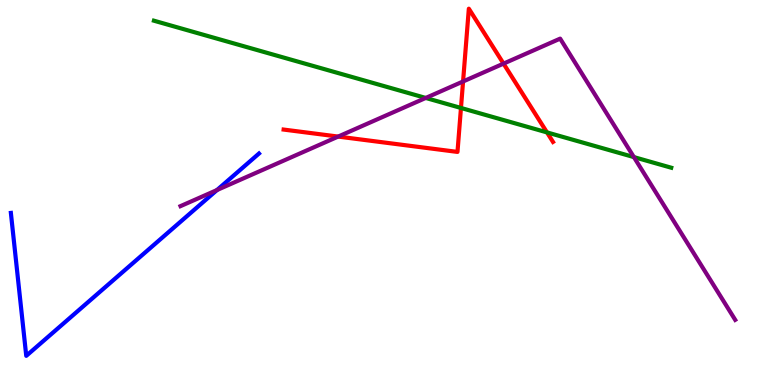[{'lines': ['blue', 'red'], 'intersections': []}, {'lines': ['green', 'red'], 'intersections': [{'x': 5.95, 'y': 7.2}, {'x': 7.06, 'y': 6.56}]}, {'lines': ['purple', 'red'], 'intersections': [{'x': 4.36, 'y': 6.45}, {'x': 5.98, 'y': 7.88}, {'x': 6.5, 'y': 8.35}]}, {'lines': ['blue', 'green'], 'intersections': []}, {'lines': ['blue', 'purple'], 'intersections': [{'x': 2.8, 'y': 5.06}]}, {'lines': ['green', 'purple'], 'intersections': [{'x': 5.49, 'y': 7.46}, {'x': 8.18, 'y': 5.92}]}]